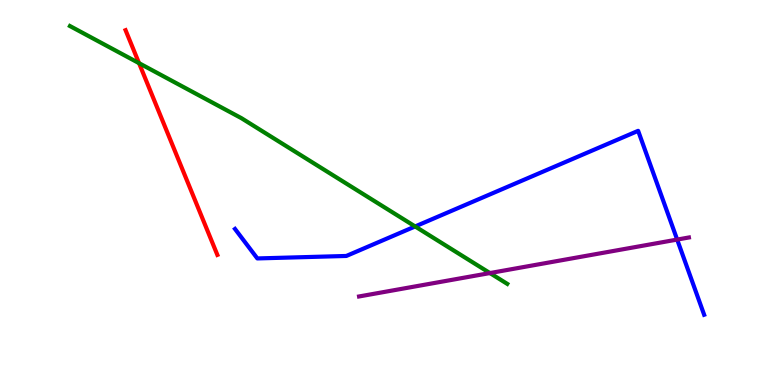[{'lines': ['blue', 'red'], 'intersections': []}, {'lines': ['green', 'red'], 'intersections': [{'x': 1.79, 'y': 8.36}]}, {'lines': ['purple', 'red'], 'intersections': []}, {'lines': ['blue', 'green'], 'intersections': [{'x': 5.36, 'y': 4.12}]}, {'lines': ['blue', 'purple'], 'intersections': [{'x': 8.74, 'y': 3.78}]}, {'lines': ['green', 'purple'], 'intersections': [{'x': 6.32, 'y': 2.91}]}]